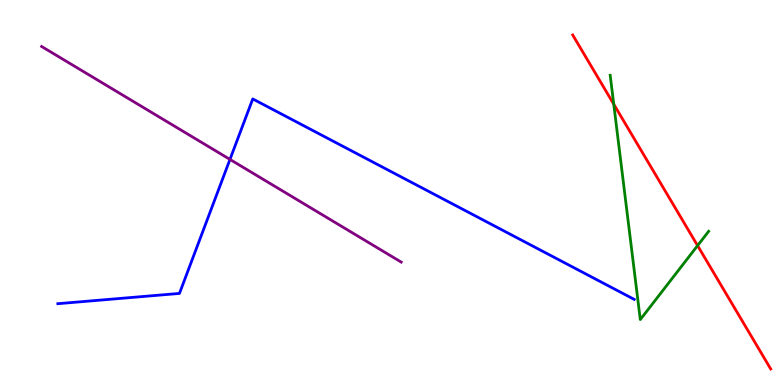[{'lines': ['blue', 'red'], 'intersections': []}, {'lines': ['green', 'red'], 'intersections': [{'x': 7.92, 'y': 7.29}, {'x': 9.0, 'y': 3.62}]}, {'lines': ['purple', 'red'], 'intersections': []}, {'lines': ['blue', 'green'], 'intersections': []}, {'lines': ['blue', 'purple'], 'intersections': [{'x': 2.97, 'y': 5.86}]}, {'lines': ['green', 'purple'], 'intersections': []}]